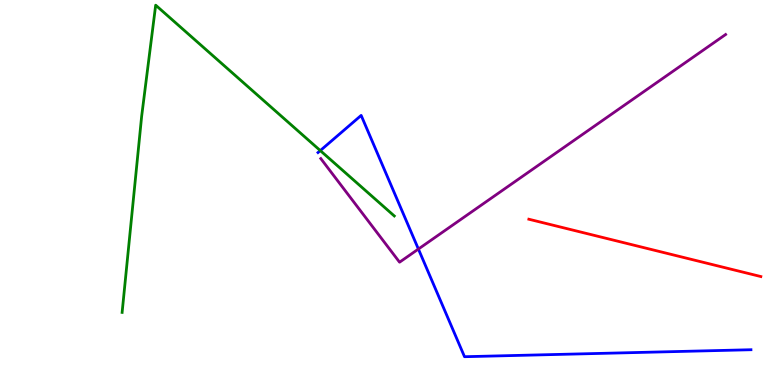[{'lines': ['blue', 'red'], 'intersections': []}, {'lines': ['green', 'red'], 'intersections': []}, {'lines': ['purple', 'red'], 'intersections': []}, {'lines': ['blue', 'green'], 'intersections': [{'x': 4.13, 'y': 6.09}]}, {'lines': ['blue', 'purple'], 'intersections': [{'x': 5.4, 'y': 3.53}]}, {'lines': ['green', 'purple'], 'intersections': []}]